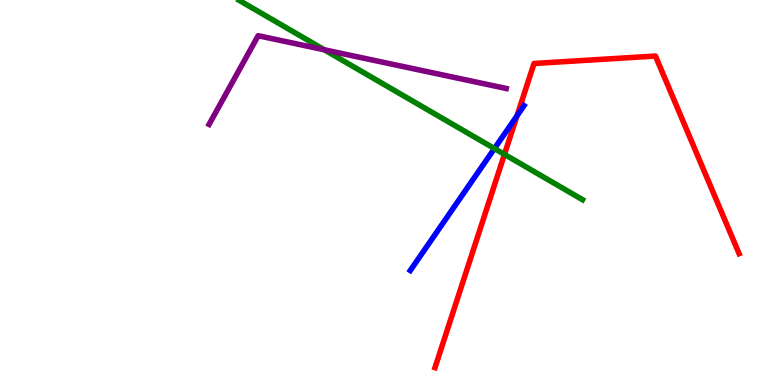[{'lines': ['blue', 'red'], 'intersections': [{'x': 6.67, 'y': 6.99}]}, {'lines': ['green', 'red'], 'intersections': [{'x': 6.51, 'y': 5.99}]}, {'lines': ['purple', 'red'], 'intersections': []}, {'lines': ['blue', 'green'], 'intersections': [{'x': 6.38, 'y': 6.14}]}, {'lines': ['blue', 'purple'], 'intersections': []}, {'lines': ['green', 'purple'], 'intersections': [{'x': 4.18, 'y': 8.71}]}]